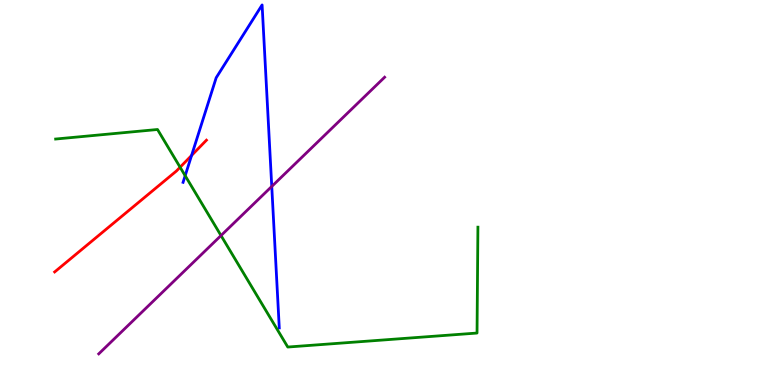[{'lines': ['blue', 'red'], 'intersections': [{'x': 2.47, 'y': 5.96}]}, {'lines': ['green', 'red'], 'intersections': [{'x': 2.32, 'y': 5.66}]}, {'lines': ['purple', 'red'], 'intersections': []}, {'lines': ['blue', 'green'], 'intersections': [{'x': 2.39, 'y': 5.44}]}, {'lines': ['blue', 'purple'], 'intersections': [{'x': 3.51, 'y': 5.16}]}, {'lines': ['green', 'purple'], 'intersections': [{'x': 2.85, 'y': 3.88}]}]